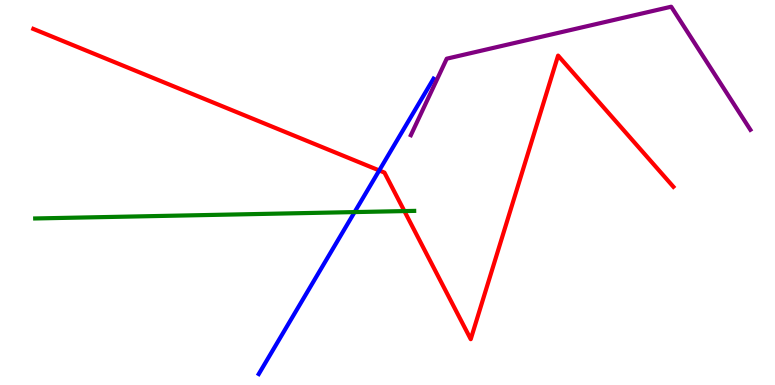[{'lines': ['blue', 'red'], 'intersections': [{'x': 4.89, 'y': 5.57}]}, {'lines': ['green', 'red'], 'intersections': [{'x': 5.22, 'y': 4.52}]}, {'lines': ['purple', 'red'], 'intersections': []}, {'lines': ['blue', 'green'], 'intersections': [{'x': 4.58, 'y': 4.49}]}, {'lines': ['blue', 'purple'], 'intersections': []}, {'lines': ['green', 'purple'], 'intersections': []}]